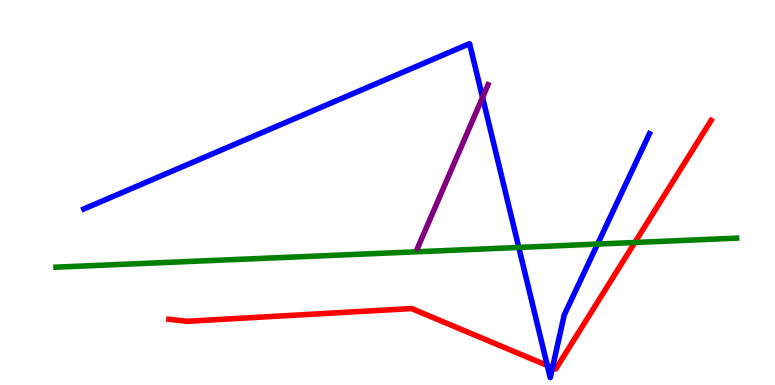[{'lines': ['blue', 'red'], 'intersections': [{'x': 7.06, 'y': 0.507}, {'x': 7.13, 'y': 0.451}]}, {'lines': ['green', 'red'], 'intersections': [{'x': 8.19, 'y': 3.7}]}, {'lines': ['purple', 'red'], 'intersections': []}, {'lines': ['blue', 'green'], 'intersections': [{'x': 6.69, 'y': 3.57}, {'x': 7.71, 'y': 3.66}]}, {'lines': ['blue', 'purple'], 'intersections': [{'x': 6.23, 'y': 7.47}]}, {'lines': ['green', 'purple'], 'intersections': []}]